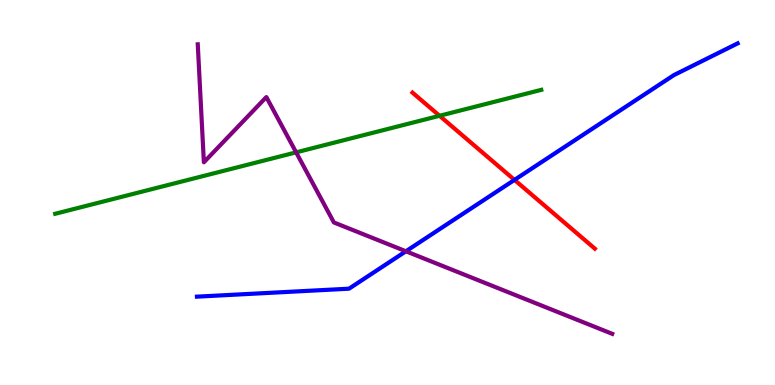[{'lines': ['blue', 'red'], 'intersections': [{'x': 6.64, 'y': 5.33}]}, {'lines': ['green', 'red'], 'intersections': [{'x': 5.67, 'y': 6.99}]}, {'lines': ['purple', 'red'], 'intersections': []}, {'lines': ['blue', 'green'], 'intersections': []}, {'lines': ['blue', 'purple'], 'intersections': [{'x': 5.24, 'y': 3.47}]}, {'lines': ['green', 'purple'], 'intersections': [{'x': 3.82, 'y': 6.04}]}]